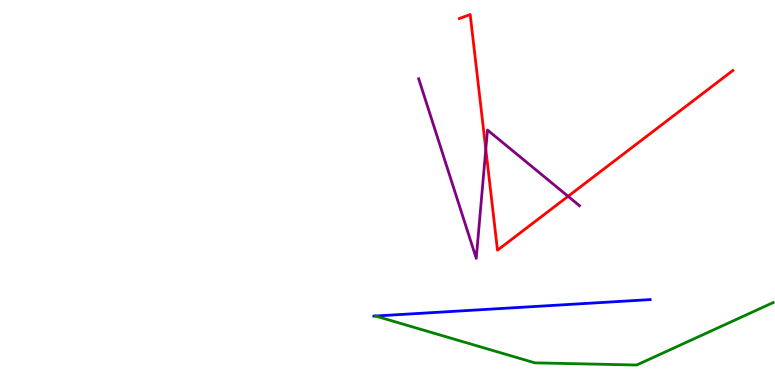[{'lines': ['blue', 'red'], 'intersections': []}, {'lines': ['green', 'red'], 'intersections': []}, {'lines': ['purple', 'red'], 'intersections': [{'x': 6.27, 'y': 6.12}, {'x': 7.33, 'y': 4.9}]}, {'lines': ['blue', 'green'], 'intersections': [{'x': 4.84, 'y': 1.79}]}, {'lines': ['blue', 'purple'], 'intersections': []}, {'lines': ['green', 'purple'], 'intersections': []}]